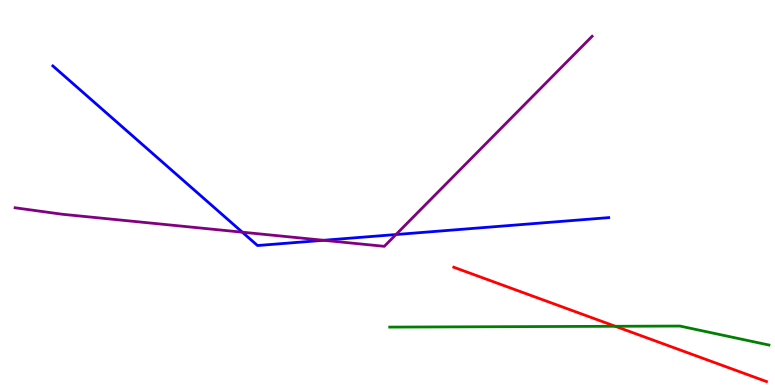[{'lines': ['blue', 'red'], 'intersections': []}, {'lines': ['green', 'red'], 'intersections': [{'x': 7.94, 'y': 1.53}]}, {'lines': ['purple', 'red'], 'intersections': []}, {'lines': ['blue', 'green'], 'intersections': []}, {'lines': ['blue', 'purple'], 'intersections': [{'x': 3.13, 'y': 3.97}, {'x': 4.18, 'y': 3.76}, {'x': 5.11, 'y': 3.91}]}, {'lines': ['green', 'purple'], 'intersections': []}]